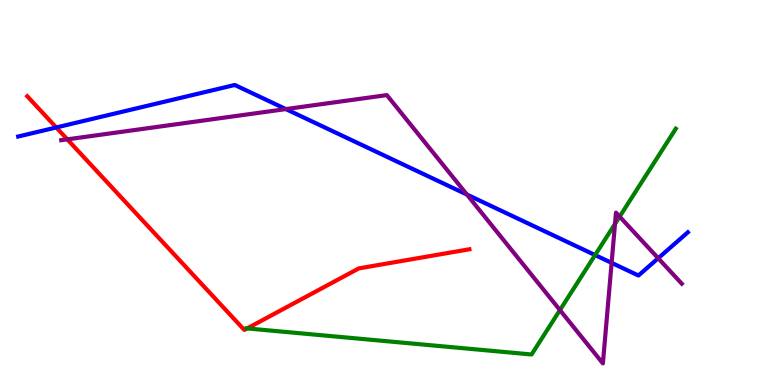[{'lines': ['blue', 'red'], 'intersections': [{'x': 0.726, 'y': 6.69}]}, {'lines': ['green', 'red'], 'intersections': [{'x': 3.19, 'y': 1.47}]}, {'lines': ['purple', 'red'], 'intersections': [{'x': 0.868, 'y': 6.38}]}, {'lines': ['blue', 'green'], 'intersections': [{'x': 7.68, 'y': 3.38}]}, {'lines': ['blue', 'purple'], 'intersections': [{'x': 3.69, 'y': 7.17}, {'x': 6.02, 'y': 4.95}, {'x': 7.89, 'y': 3.17}, {'x': 8.49, 'y': 3.29}]}, {'lines': ['green', 'purple'], 'intersections': [{'x': 7.23, 'y': 1.95}, {'x': 7.94, 'y': 4.18}, {'x': 8.0, 'y': 4.37}]}]